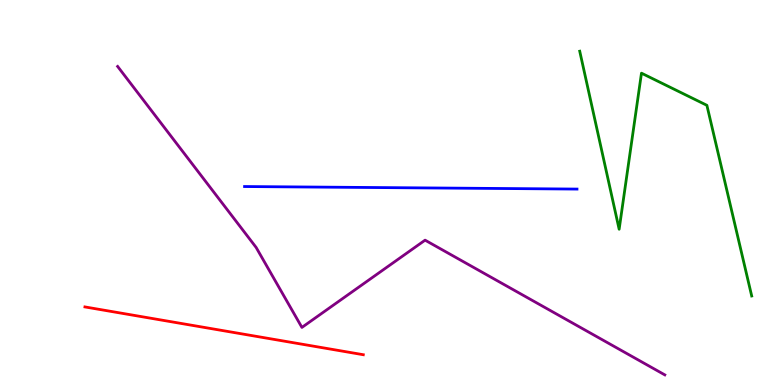[{'lines': ['blue', 'red'], 'intersections': []}, {'lines': ['green', 'red'], 'intersections': []}, {'lines': ['purple', 'red'], 'intersections': []}, {'lines': ['blue', 'green'], 'intersections': []}, {'lines': ['blue', 'purple'], 'intersections': []}, {'lines': ['green', 'purple'], 'intersections': []}]